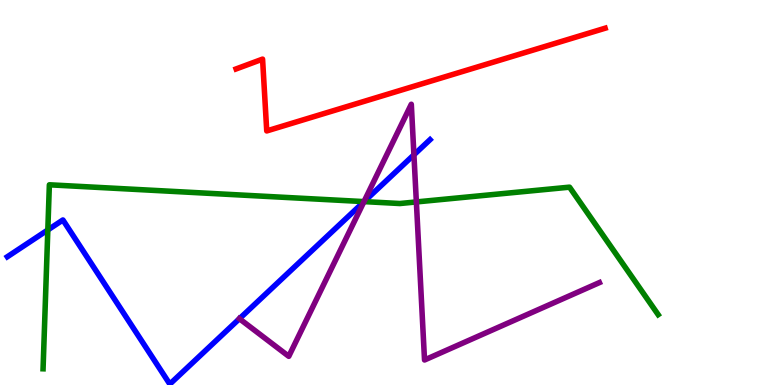[{'lines': ['blue', 'red'], 'intersections': []}, {'lines': ['green', 'red'], 'intersections': []}, {'lines': ['purple', 'red'], 'intersections': []}, {'lines': ['blue', 'green'], 'intersections': [{'x': 0.617, 'y': 4.03}, {'x': 4.7, 'y': 4.76}]}, {'lines': ['blue', 'purple'], 'intersections': [{'x': 3.09, 'y': 1.72}, {'x': 4.7, 'y': 4.76}, {'x': 5.34, 'y': 5.98}]}, {'lines': ['green', 'purple'], 'intersections': [{'x': 4.7, 'y': 4.76}, {'x': 5.37, 'y': 4.76}]}]